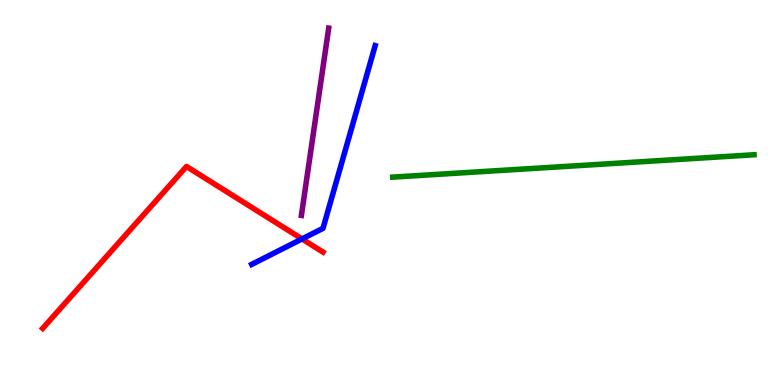[{'lines': ['blue', 'red'], 'intersections': [{'x': 3.9, 'y': 3.79}]}, {'lines': ['green', 'red'], 'intersections': []}, {'lines': ['purple', 'red'], 'intersections': []}, {'lines': ['blue', 'green'], 'intersections': []}, {'lines': ['blue', 'purple'], 'intersections': []}, {'lines': ['green', 'purple'], 'intersections': []}]